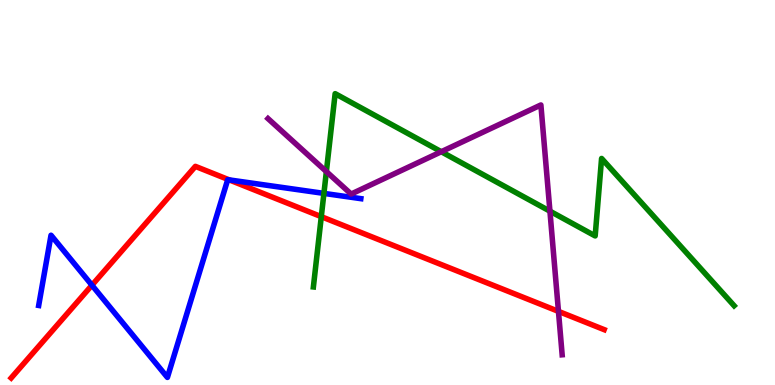[{'lines': ['blue', 'red'], 'intersections': [{'x': 1.19, 'y': 2.59}, {'x': 2.96, 'y': 5.33}]}, {'lines': ['green', 'red'], 'intersections': [{'x': 4.15, 'y': 4.37}]}, {'lines': ['purple', 'red'], 'intersections': [{'x': 7.21, 'y': 1.91}]}, {'lines': ['blue', 'green'], 'intersections': [{'x': 4.18, 'y': 4.98}]}, {'lines': ['blue', 'purple'], 'intersections': []}, {'lines': ['green', 'purple'], 'intersections': [{'x': 4.21, 'y': 5.54}, {'x': 5.69, 'y': 6.06}, {'x': 7.1, 'y': 4.52}]}]